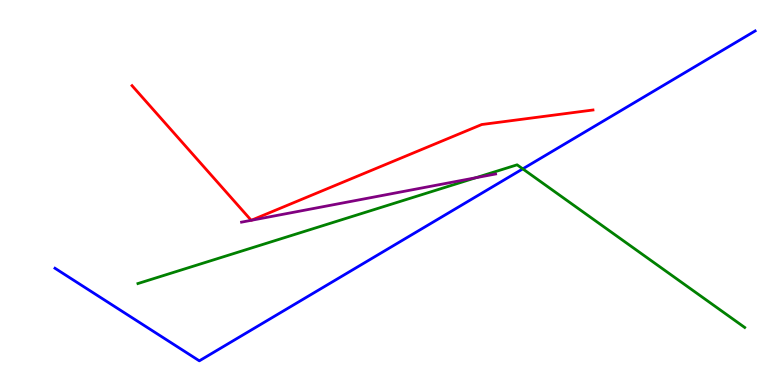[{'lines': ['blue', 'red'], 'intersections': []}, {'lines': ['green', 'red'], 'intersections': []}, {'lines': ['purple', 'red'], 'intersections': [{'x': 3.24, 'y': 4.28}, {'x': 3.24, 'y': 4.28}]}, {'lines': ['blue', 'green'], 'intersections': [{'x': 6.75, 'y': 5.61}]}, {'lines': ['blue', 'purple'], 'intersections': []}, {'lines': ['green', 'purple'], 'intersections': [{'x': 6.14, 'y': 5.38}]}]